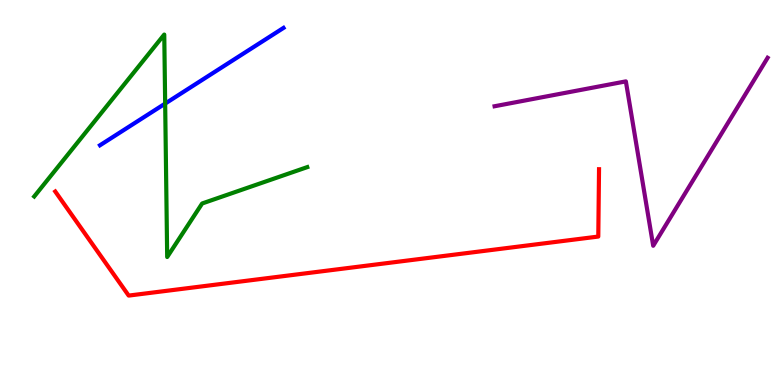[{'lines': ['blue', 'red'], 'intersections': []}, {'lines': ['green', 'red'], 'intersections': []}, {'lines': ['purple', 'red'], 'intersections': []}, {'lines': ['blue', 'green'], 'intersections': [{'x': 2.13, 'y': 7.31}]}, {'lines': ['blue', 'purple'], 'intersections': []}, {'lines': ['green', 'purple'], 'intersections': []}]